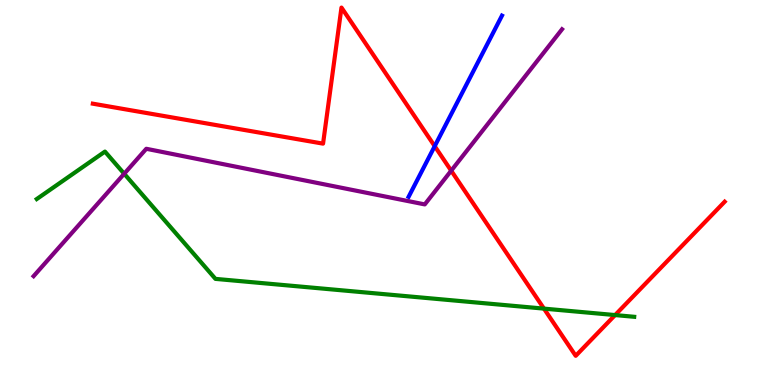[{'lines': ['blue', 'red'], 'intersections': [{'x': 5.61, 'y': 6.2}]}, {'lines': ['green', 'red'], 'intersections': [{'x': 7.02, 'y': 1.98}, {'x': 7.94, 'y': 1.82}]}, {'lines': ['purple', 'red'], 'intersections': [{'x': 5.82, 'y': 5.57}]}, {'lines': ['blue', 'green'], 'intersections': []}, {'lines': ['blue', 'purple'], 'intersections': []}, {'lines': ['green', 'purple'], 'intersections': [{'x': 1.6, 'y': 5.49}]}]